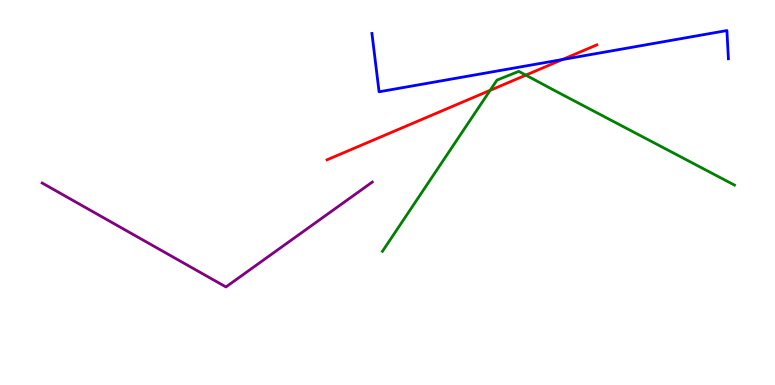[{'lines': ['blue', 'red'], 'intersections': [{'x': 7.26, 'y': 8.45}]}, {'lines': ['green', 'red'], 'intersections': [{'x': 6.32, 'y': 7.65}, {'x': 6.78, 'y': 8.05}]}, {'lines': ['purple', 'red'], 'intersections': []}, {'lines': ['blue', 'green'], 'intersections': []}, {'lines': ['blue', 'purple'], 'intersections': []}, {'lines': ['green', 'purple'], 'intersections': []}]